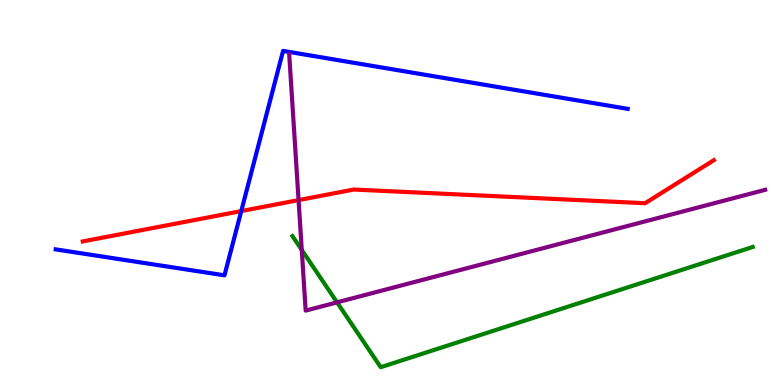[{'lines': ['blue', 'red'], 'intersections': [{'x': 3.11, 'y': 4.52}]}, {'lines': ['green', 'red'], 'intersections': []}, {'lines': ['purple', 'red'], 'intersections': [{'x': 3.85, 'y': 4.8}]}, {'lines': ['blue', 'green'], 'intersections': []}, {'lines': ['blue', 'purple'], 'intersections': []}, {'lines': ['green', 'purple'], 'intersections': [{'x': 3.89, 'y': 3.51}, {'x': 4.35, 'y': 2.15}]}]